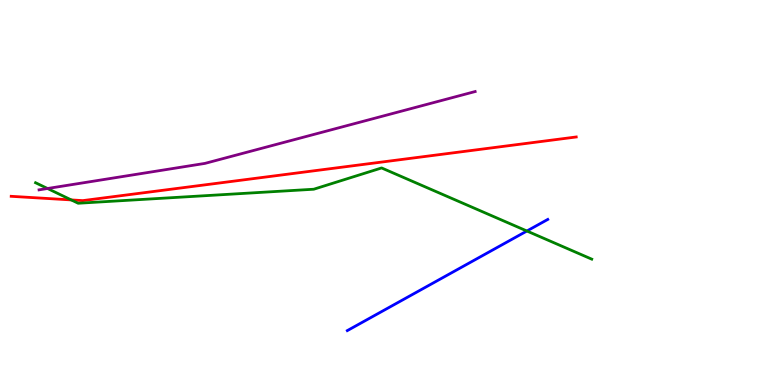[{'lines': ['blue', 'red'], 'intersections': []}, {'lines': ['green', 'red'], 'intersections': [{'x': 0.919, 'y': 4.81}]}, {'lines': ['purple', 'red'], 'intersections': []}, {'lines': ['blue', 'green'], 'intersections': [{'x': 6.8, 'y': 4.0}]}, {'lines': ['blue', 'purple'], 'intersections': []}, {'lines': ['green', 'purple'], 'intersections': [{'x': 0.613, 'y': 5.1}]}]